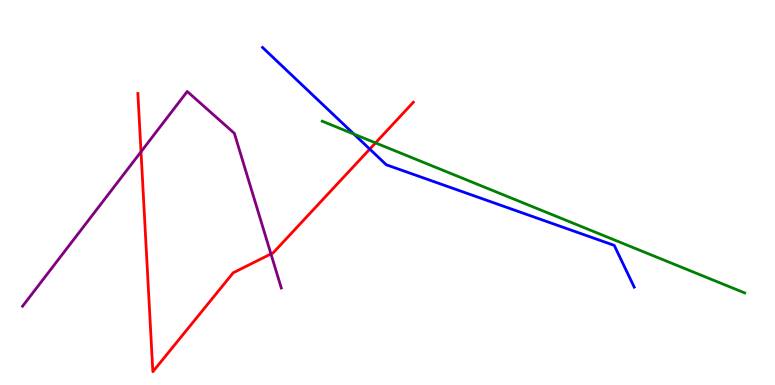[{'lines': ['blue', 'red'], 'intersections': [{'x': 4.77, 'y': 6.13}]}, {'lines': ['green', 'red'], 'intersections': [{'x': 4.85, 'y': 6.29}]}, {'lines': ['purple', 'red'], 'intersections': [{'x': 1.82, 'y': 6.06}, {'x': 3.5, 'y': 3.4}]}, {'lines': ['blue', 'green'], 'intersections': [{'x': 4.57, 'y': 6.52}]}, {'lines': ['blue', 'purple'], 'intersections': []}, {'lines': ['green', 'purple'], 'intersections': []}]